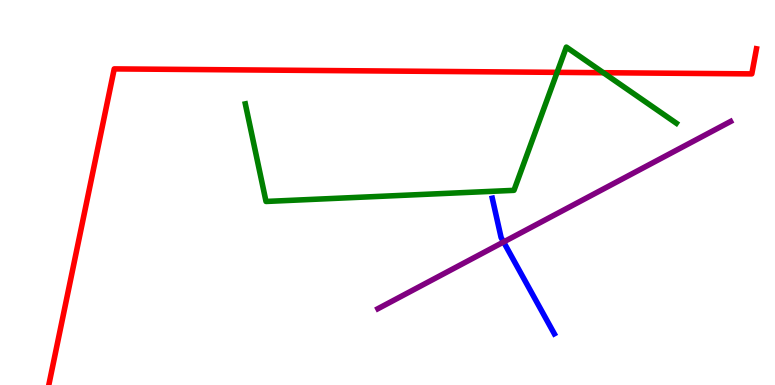[{'lines': ['blue', 'red'], 'intersections': []}, {'lines': ['green', 'red'], 'intersections': [{'x': 7.19, 'y': 8.12}, {'x': 7.79, 'y': 8.11}]}, {'lines': ['purple', 'red'], 'intersections': []}, {'lines': ['blue', 'green'], 'intersections': []}, {'lines': ['blue', 'purple'], 'intersections': [{'x': 6.5, 'y': 3.71}]}, {'lines': ['green', 'purple'], 'intersections': []}]